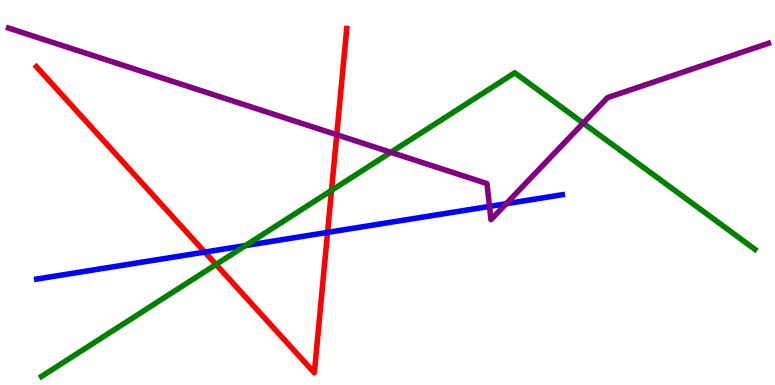[{'lines': ['blue', 'red'], 'intersections': [{'x': 2.64, 'y': 3.45}, {'x': 4.23, 'y': 3.96}]}, {'lines': ['green', 'red'], 'intersections': [{'x': 2.79, 'y': 3.13}, {'x': 4.28, 'y': 5.05}]}, {'lines': ['purple', 'red'], 'intersections': [{'x': 4.35, 'y': 6.5}]}, {'lines': ['blue', 'green'], 'intersections': [{'x': 3.17, 'y': 3.62}]}, {'lines': ['blue', 'purple'], 'intersections': [{'x': 6.32, 'y': 4.64}, {'x': 6.53, 'y': 4.71}]}, {'lines': ['green', 'purple'], 'intersections': [{'x': 5.04, 'y': 6.04}, {'x': 7.53, 'y': 6.8}]}]